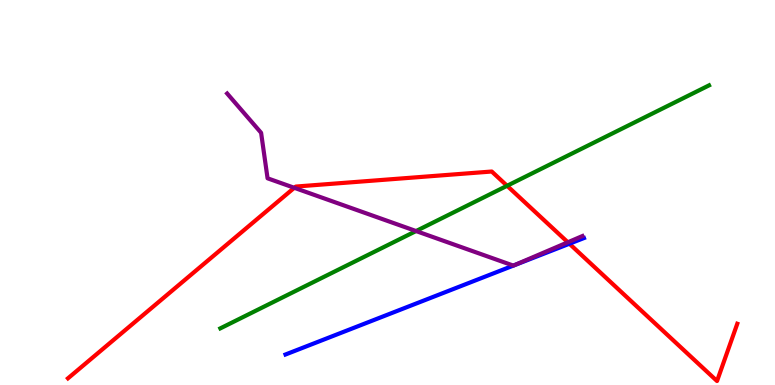[{'lines': ['blue', 'red'], 'intersections': [{'x': 7.35, 'y': 3.67}]}, {'lines': ['green', 'red'], 'intersections': [{'x': 6.54, 'y': 5.17}]}, {'lines': ['purple', 'red'], 'intersections': [{'x': 3.8, 'y': 5.12}, {'x': 7.33, 'y': 3.71}]}, {'lines': ['blue', 'green'], 'intersections': []}, {'lines': ['blue', 'purple'], 'intersections': []}, {'lines': ['green', 'purple'], 'intersections': [{'x': 5.37, 'y': 4.0}]}]